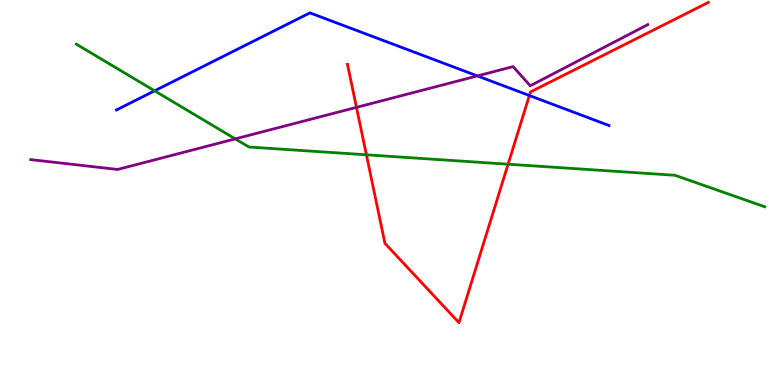[{'lines': ['blue', 'red'], 'intersections': [{'x': 6.83, 'y': 7.52}]}, {'lines': ['green', 'red'], 'intersections': [{'x': 4.73, 'y': 5.98}, {'x': 6.56, 'y': 5.73}]}, {'lines': ['purple', 'red'], 'intersections': [{'x': 4.6, 'y': 7.21}]}, {'lines': ['blue', 'green'], 'intersections': [{'x': 1.99, 'y': 7.64}]}, {'lines': ['blue', 'purple'], 'intersections': [{'x': 6.16, 'y': 8.03}]}, {'lines': ['green', 'purple'], 'intersections': [{'x': 3.04, 'y': 6.39}]}]